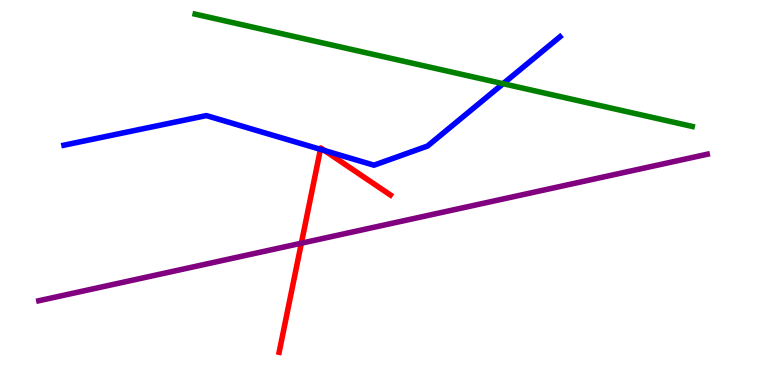[{'lines': ['blue', 'red'], 'intersections': [{'x': 4.13, 'y': 6.12}, {'x': 4.19, 'y': 6.09}]}, {'lines': ['green', 'red'], 'intersections': []}, {'lines': ['purple', 'red'], 'intersections': [{'x': 3.89, 'y': 3.68}]}, {'lines': ['blue', 'green'], 'intersections': [{'x': 6.49, 'y': 7.83}]}, {'lines': ['blue', 'purple'], 'intersections': []}, {'lines': ['green', 'purple'], 'intersections': []}]